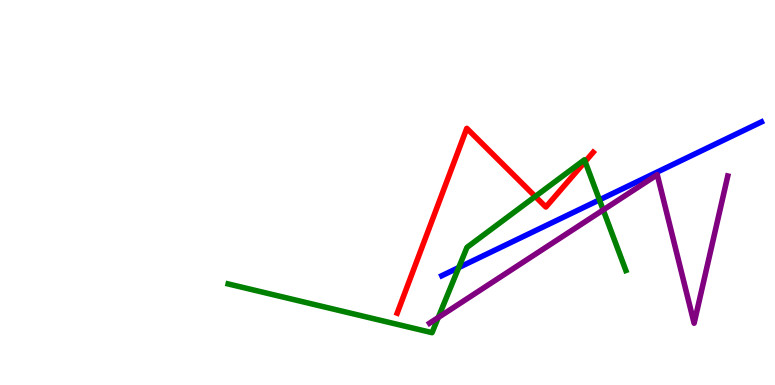[{'lines': ['blue', 'red'], 'intersections': []}, {'lines': ['green', 'red'], 'intersections': [{'x': 6.91, 'y': 4.9}, {'x': 7.55, 'y': 5.8}]}, {'lines': ['purple', 'red'], 'intersections': []}, {'lines': ['blue', 'green'], 'intersections': [{'x': 5.92, 'y': 3.05}, {'x': 7.73, 'y': 4.81}]}, {'lines': ['blue', 'purple'], 'intersections': []}, {'lines': ['green', 'purple'], 'intersections': [{'x': 5.65, 'y': 1.75}, {'x': 7.78, 'y': 4.55}]}]